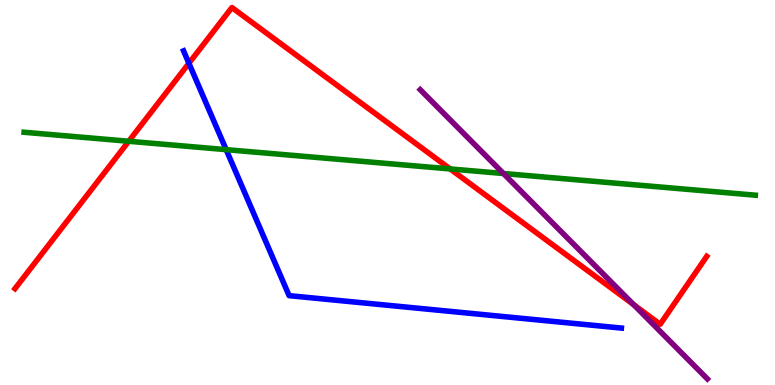[{'lines': ['blue', 'red'], 'intersections': [{'x': 2.44, 'y': 8.36}]}, {'lines': ['green', 'red'], 'intersections': [{'x': 1.66, 'y': 6.33}, {'x': 5.81, 'y': 5.61}]}, {'lines': ['purple', 'red'], 'intersections': [{'x': 8.18, 'y': 2.09}]}, {'lines': ['blue', 'green'], 'intersections': [{'x': 2.92, 'y': 6.11}]}, {'lines': ['blue', 'purple'], 'intersections': []}, {'lines': ['green', 'purple'], 'intersections': [{'x': 6.5, 'y': 5.49}]}]